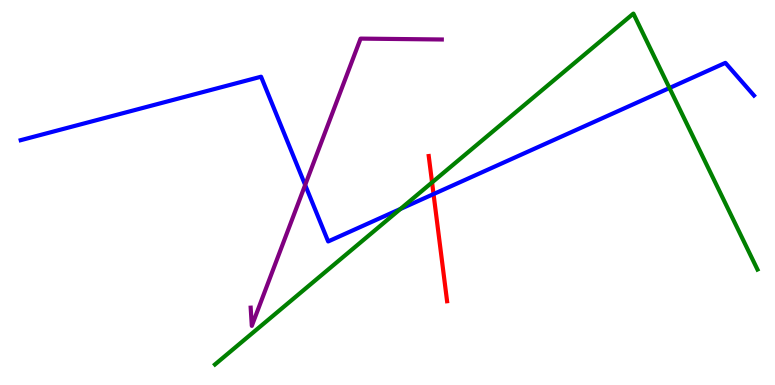[{'lines': ['blue', 'red'], 'intersections': [{'x': 5.59, 'y': 4.96}]}, {'lines': ['green', 'red'], 'intersections': [{'x': 5.58, 'y': 5.26}]}, {'lines': ['purple', 'red'], 'intersections': []}, {'lines': ['blue', 'green'], 'intersections': [{'x': 5.17, 'y': 4.57}, {'x': 8.64, 'y': 7.71}]}, {'lines': ['blue', 'purple'], 'intersections': [{'x': 3.94, 'y': 5.2}]}, {'lines': ['green', 'purple'], 'intersections': []}]